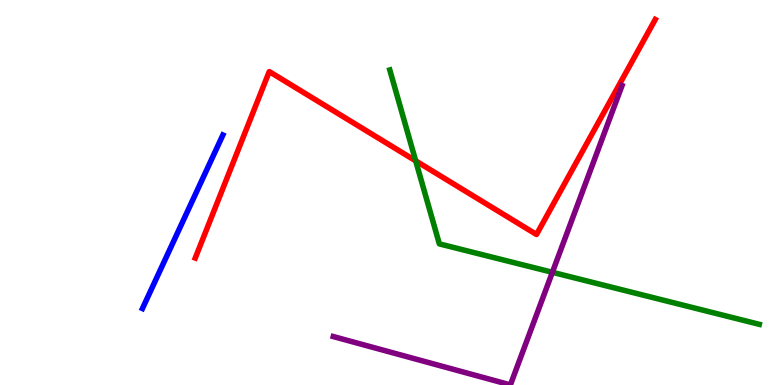[{'lines': ['blue', 'red'], 'intersections': []}, {'lines': ['green', 'red'], 'intersections': [{'x': 5.36, 'y': 5.82}]}, {'lines': ['purple', 'red'], 'intersections': []}, {'lines': ['blue', 'green'], 'intersections': []}, {'lines': ['blue', 'purple'], 'intersections': []}, {'lines': ['green', 'purple'], 'intersections': [{'x': 7.13, 'y': 2.93}]}]